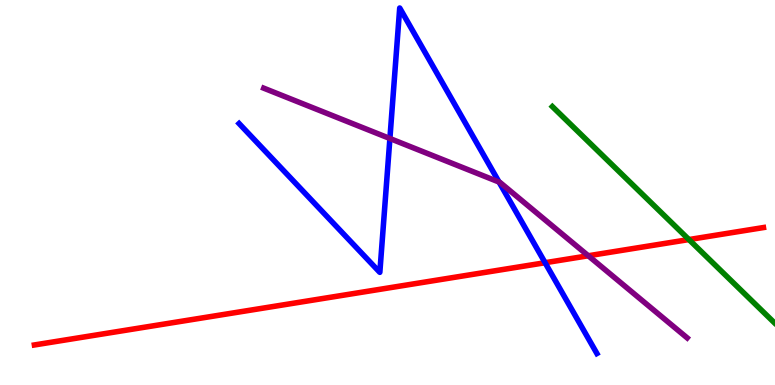[{'lines': ['blue', 'red'], 'intersections': [{'x': 7.03, 'y': 3.18}]}, {'lines': ['green', 'red'], 'intersections': [{'x': 8.89, 'y': 3.78}]}, {'lines': ['purple', 'red'], 'intersections': [{'x': 7.59, 'y': 3.36}]}, {'lines': ['blue', 'green'], 'intersections': []}, {'lines': ['blue', 'purple'], 'intersections': [{'x': 5.03, 'y': 6.4}, {'x': 6.44, 'y': 5.27}]}, {'lines': ['green', 'purple'], 'intersections': []}]